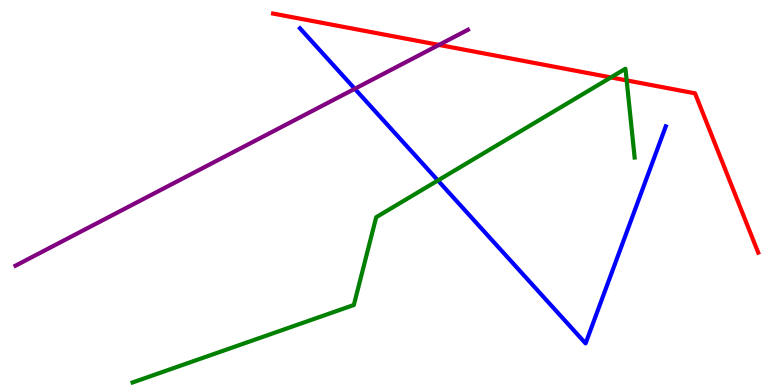[{'lines': ['blue', 'red'], 'intersections': []}, {'lines': ['green', 'red'], 'intersections': [{'x': 7.88, 'y': 7.99}, {'x': 8.09, 'y': 7.91}]}, {'lines': ['purple', 'red'], 'intersections': [{'x': 5.66, 'y': 8.83}]}, {'lines': ['blue', 'green'], 'intersections': [{'x': 5.65, 'y': 5.31}]}, {'lines': ['blue', 'purple'], 'intersections': [{'x': 4.58, 'y': 7.69}]}, {'lines': ['green', 'purple'], 'intersections': []}]